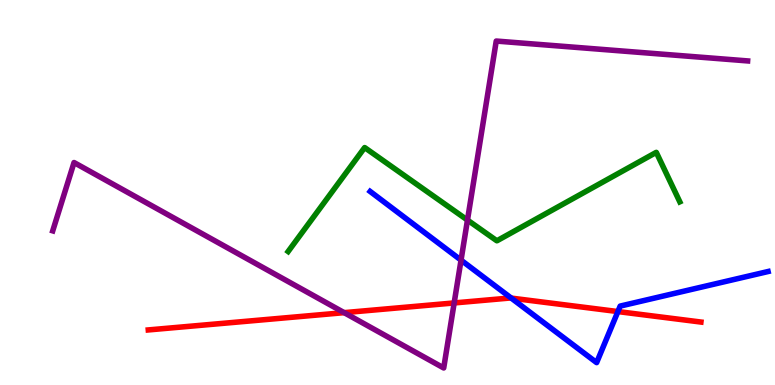[{'lines': ['blue', 'red'], 'intersections': [{'x': 6.6, 'y': 2.26}, {'x': 7.97, 'y': 1.91}]}, {'lines': ['green', 'red'], 'intersections': []}, {'lines': ['purple', 'red'], 'intersections': [{'x': 4.44, 'y': 1.88}, {'x': 5.86, 'y': 2.13}]}, {'lines': ['blue', 'green'], 'intersections': []}, {'lines': ['blue', 'purple'], 'intersections': [{'x': 5.95, 'y': 3.24}]}, {'lines': ['green', 'purple'], 'intersections': [{'x': 6.03, 'y': 4.28}]}]